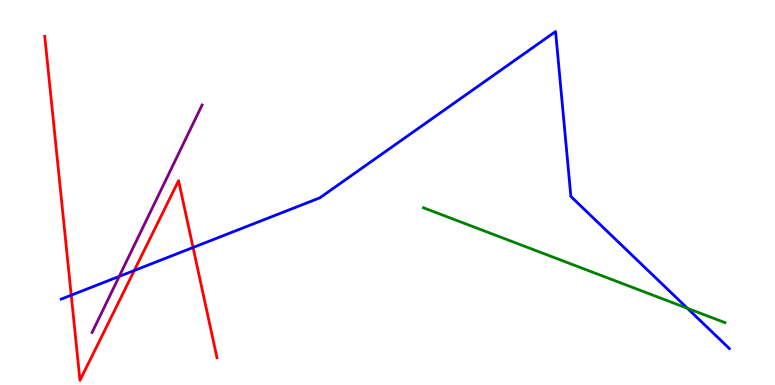[{'lines': ['blue', 'red'], 'intersections': [{'x': 0.919, 'y': 2.33}, {'x': 1.73, 'y': 2.97}, {'x': 2.49, 'y': 3.57}]}, {'lines': ['green', 'red'], 'intersections': []}, {'lines': ['purple', 'red'], 'intersections': []}, {'lines': ['blue', 'green'], 'intersections': [{'x': 8.87, 'y': 1.99}]}, {'lines': ['blue', 'purple'], 'intersections': [{'x': 1.54, 'y': 2.82}]}, {'lines': ['green', 'purple'], 'intersections': []}]